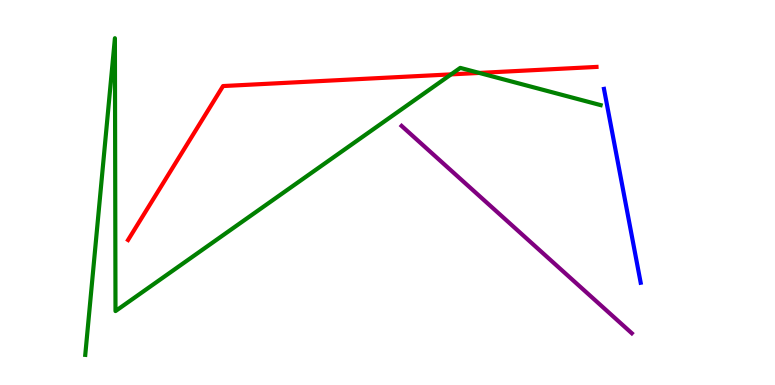[{'lines': ['blue', 'red'], 'intersections': []}, {'lines': ['green', 'red'], 'intersections': [{'x': 5.82, 'y': 8.07}, {'x': 6.18, 'y': 8.11}]}, {'lines': ['purple', 'red'], 'intersections': []}, {'lines': ['blue', 'green'], 'intersections': []}, {'lines': ['blue', 'purple'], 'intersections': []}, {'lines': ['green', 'purple'], 'intersections': []}]